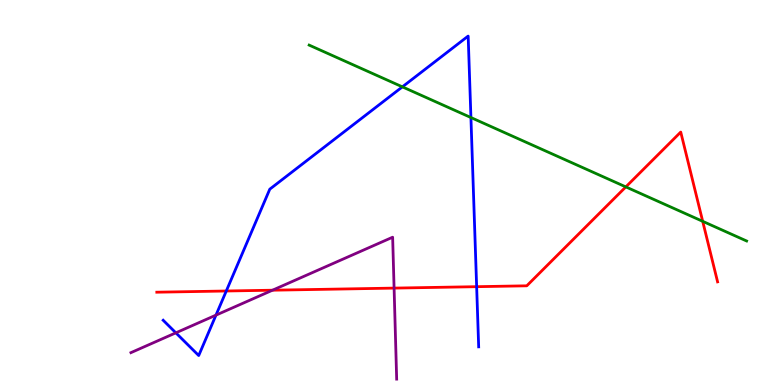[{'lines': ['blue', 'red'], 'intersections': [{'x': 2.92, 'y': 2.44}, {'x': 6.15, 'y': 2.55}]}, {'lines': ['green', 'red'], 'intersections': [{'x': 8.08, 'y': 5.15}, {'x': 9.07, 'y': 4.25}]}, {'lines': ['purple', 'red'], 'intersections': [{'x': 3.52, 'y': 2.46}, {'x': 5.08, 'y': 2.52}]}, {'lines': ['blue', 'green'], 'intersections': [{'x': 5.19, 'y': 7.74}, {'x': 6.08, 'y': 6.95}]}, {'lines': ['blue', 'purple'], 'intersections': [{'x': 2.27, 'y': 1.35}, {'x': 2.79, 'y': 1.81}]}, {'lines': ['green', 'purple'], 'intersections': []}]